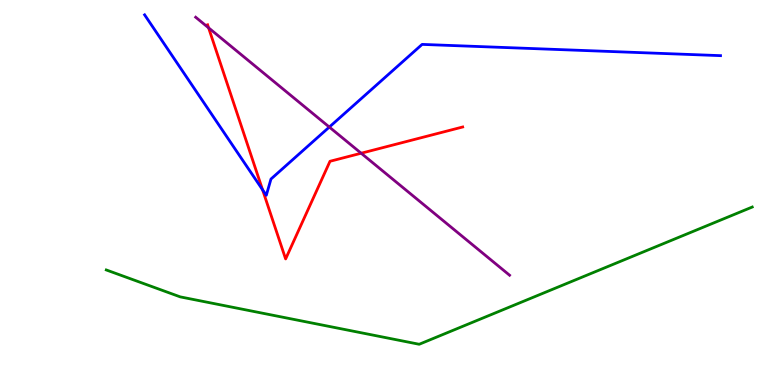[{'lines': ['blue', 'red'], 'intersections': [{'x': 3.39, 'y': 5.07}]}, {'lines': ['green', 'red'], 'intersections': []}, {'lines': ['purple', 'red'], 'intersections': [{'x': 2.69, 'y': 9.28}, {'x': 4.66, 'y': 6.02}]}, {'lines': ['blue', 'green'], 'intersections': []}, {'lines': ['blue', 'purple'], 'intersections': [{'x': 4.25, 'y': 6.7}]}, {'lines': ['green', 'purple'], 'intersections': []}]